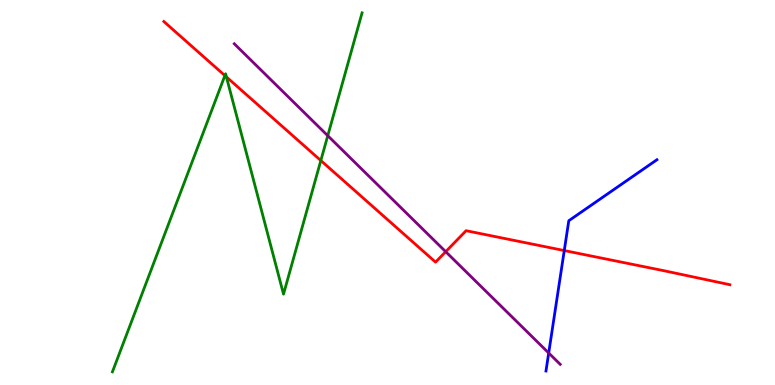[{'lines': ['blue', 'red'], 'intersections': [{'x': 7.28, 'y': 3.49}]}, {'lines': ['green', 'red'], 'intersections': [{'x': 2.9, 'y': 8.04}, {'x': 2.92, 'y': 8.0}, {'x': 4.14, 'y': 5.83}]}, {'lines': ['purple', 'red'], 'intersections': [{'x': 5.75, 'y': 3.46}]}, {'lines': ['blue', 'green'], 'intersections': []}, {'lines': ['blue', 'purple'], 'intersections': [{'x': 7.08, 'y': 0.831}]}, {'lines': ['green', 'purple'], 'intersections': [{'x': 4.23, 'y': 6.48}]}]